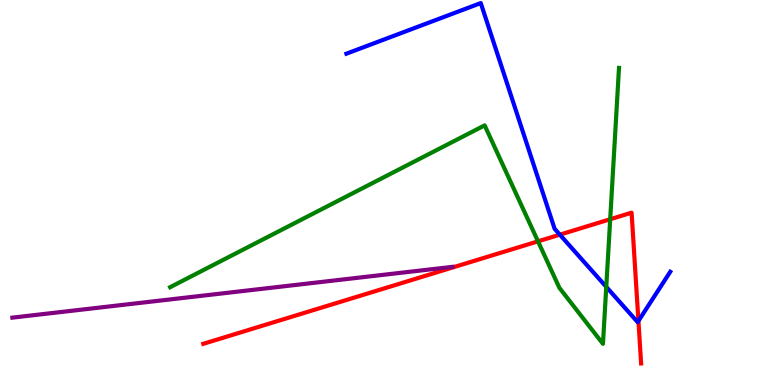[{'lines': ['blue', 'red'], 'intersections': [{'x': 7.22, 'y': 3.9}, {'x': 8.24, 'y': 1.66}]}, {'lines': ['green', 'red'], 'intersections': [{'x': 6.94, 'y': 3.73}, {'x': 7.87, 'y': 4.31}]}, {'lines': ['purple', 'red'], 'intersections': []}, {'lines': ['blue', 'green'], 'intersections': [{'x': 7.82, 'y': 2.55}]}, {'lines': ['blue', 'purple'], 'intersections': []}, {'lines': ['green', 'purple'], 'intersections': []}]